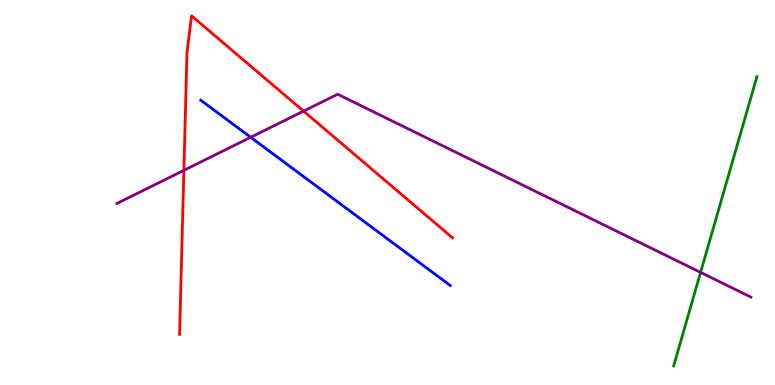[{'lines': ['blue', 'red'], 'intersections': []}, {'lines': ['green', 'red'], 'intersections': []}, {'lines': ['purple', 'red'], 'intersections': [{'x': 2.37, 'y': 5.58}, {'x': 3.92, 'y': 7.11}]}, {'lines': ['blue', 'green'], 'intersections': []}, {'lines': ['blue', 'purple'], 'intersections': [{'x': 3.23, 'y': 6.43}]}, {'lines': ['green', 'purple'], 'intersections': [{'x': 9.04, 'y': 2.92}]}]